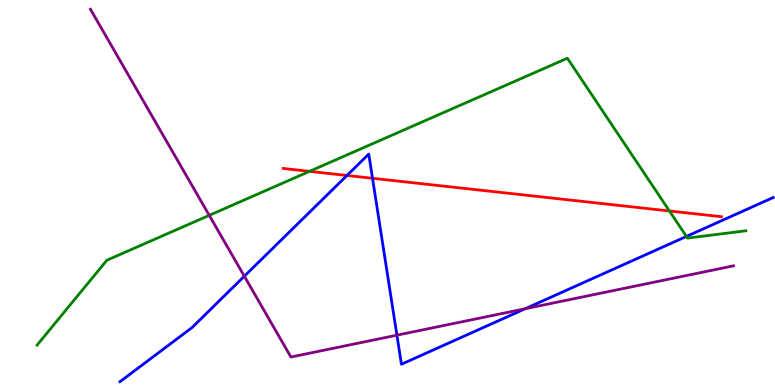[{'lines': ['blue', 'red'], 'intersections': [{'x': 4.48, 'y': 5.44}, {'x': 4.81, 'y': 5.37}]}, {'lines': ['green', 'red'], 'intersections': [{'x': 3.99, 'y': 5.55}, {'x': 8.64, 'y': 4.52}]}, {'lines': ['purple', 'red'], 'intersections': []}, {'lines': ['blue', 'green'], 'intersections': [{'x': 8.86, 'y': 3.86}]}, {'lines': ['blue', 'purple'], 'intersections': [{'x': 3.15, 'y': 2.83}, {'x': 5.12, 'y': 1.29}, {'x': 6.78, 'y': 1.98}]}, {'lines': ['green', 'purple'], 'intersections': [{'x': 2.7, 'y': 4.41}]}]